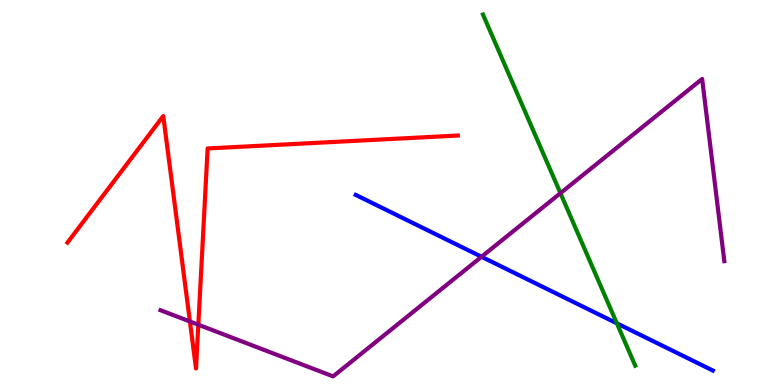[{'lines': ['blue', 'red'], 'intersections': []}, {'lines': ['green', 'red'], 'intersections': []}, {'lines': ['purple', 'red'], 'intersections': [{'x': 2.45, 'y': 1.65}, {'x': 2.56, 'y': 1.57}]}, {'lines': ['blue', 'green'], 'intersections': [{'x': 7.96, 'y': 1.6}]}, {'lines': ['blue', 'purple'], 'intersections': [{'x': 6.21, 'y': 3.33}]}, {'lines': ['green', 'purple'], 'intersections': [{'x': 7.23, 'y': 4.98}]}]